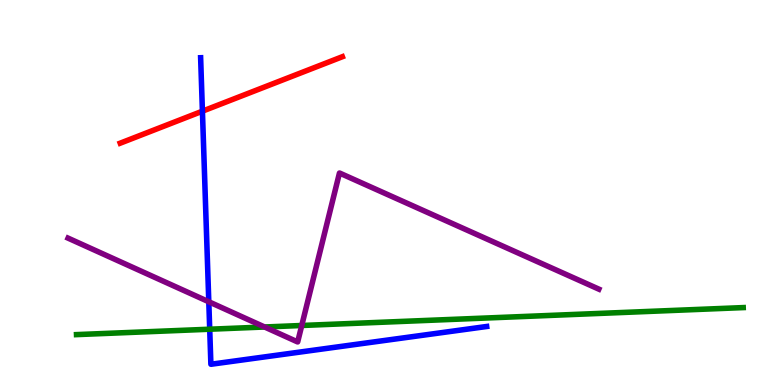[{'lines': ['blue', 'red'], 'intersections': [{'x': 2.61, 'y': 7.11}]}, {'lines': ['green', 'red'], 'intersections': []}, {'lines': ['purple', 'red'], 'intersections': []}, {'lines': ['blue', 'green'], 'intersections': [{'x': 2.71, 'y': 1.45}]}, {'lines': ['blue', 'purple'], 'intersections': [{'x': 2.69, 'y': 2.16}]}, {'lines': ['green', 'purple'], 'intersections': [{'x': 3.41, 'y': 1.51}, {'x': 3.89, 'y': 1.55}]}]